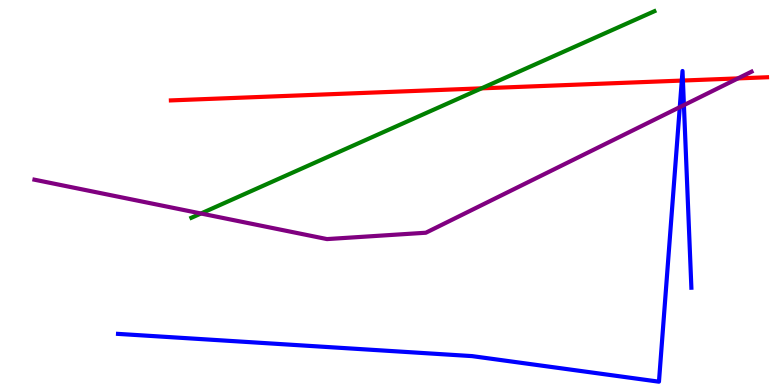[{'lines': ['blue', 'red'], 'intersections': [{'x': 8.8, 'y': 7.91}, {'x': 8.81, 'y': 7.91}]}, {'lines': ['green', 'red'], 'intersections': [{'x': 6.21, 'y': 7.71}]}, {'lines': ['purple', 'red'], 'intersections': [{'x': 9.52, 'y': 7.96}]}, {'lines': ['blue', 'green'], 'intersections': []}, {'lines': ['blue', 'purple'], 'intersections': [{'x': 8.77, 'y': 7.22}, {'x': 8.82, 'y': 7.27}]}, {'lines': ['green', 'purple'], 'intersections': [{'x': 2.59, 'y': 4.45}]}]